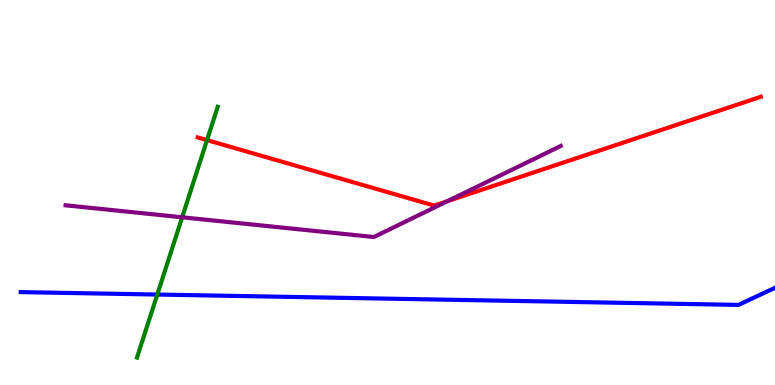[{'lines': ['blue', 'red'], 'intersections': []}, {'lines': ['green', 'red'], 'intersections': [{'x': 2.67, 'y': 6.36}]}, {'lines': ['purple', 'red'], 'intersections': [{'x': 5.77, 'y': 4.77}]}, {'lines': ['blue', 'green'], 'intersections': [{'x': 2.03, 'y': 2.35}]}, {'lines': ['blue', 'purple'], 'intersections': []}, {'lines': ['green', 'purple'], 'intersections': [{'x': 2.35, 'y': 4.36}]}]